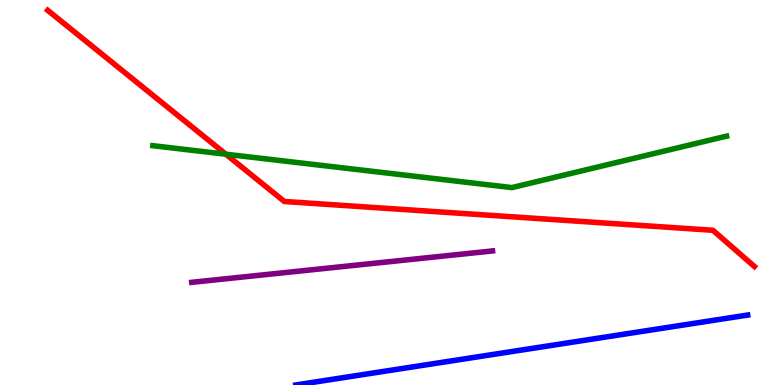[{'lines': ['blue', 'red'], 'intersections': []}, {'lines': ['green', 'red'], 'intersections': [{'x': 2.91, 'y': 5.99}]}, {'lines': ['purple', 'red'], 'intersections': []}, {'lines': ['blue', 'green'], 'intersections': []}, {'lines': ['blue', 'purple'], 'intersections': []}, {'lines': ['green', 'purple'], 'intersections': []}]